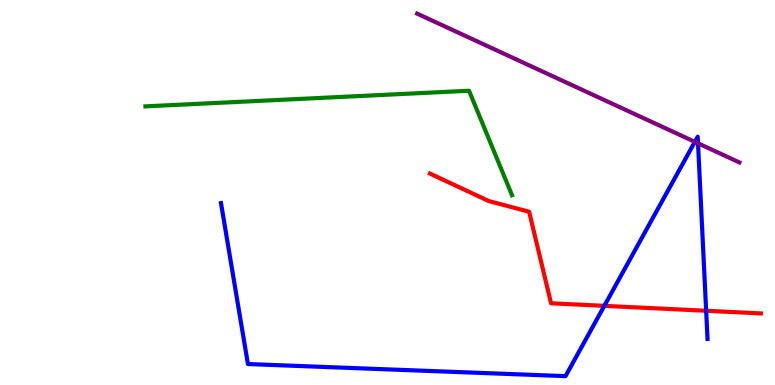[{'lines': ['blue', 'red'], 'intersections': [{'x': 7.8, 'y': 2.06}, {'x': 9.11, 'y': 1.93}]}, {'lines': ['green', 'red'], 'intersections': []}, {'lines': ['purple', 'red'], 'intersections': []}, {'lines': ['blue', 'green'], 'intersections': []}, {'lines': ['blue', 'purple'], 'intersections': [{'x': 8.97, 'y': 6.32}, {'x': 9.01, 'y': 6.28}]}, {'lines': ['green', 'purple'], 'intersections': []}]